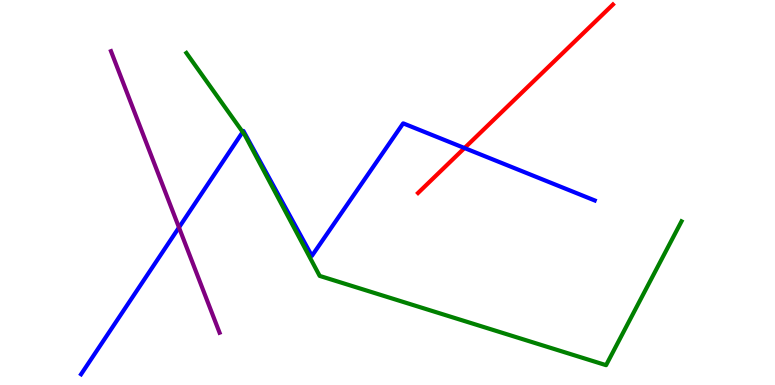[{'lines': ['blue', 'red'], 'intersections': [{'x': 5.99, 'y': 6.15}]}, {'lines': ['green', 'red'], 'intersections': []}, {'lines': ['purple', 'red'], 'intersections': []}, {'lines': ['blue', 'green'], 'intersections': [{'x': 3.13, 'y': 6.57}]}, {'lines': ['blue', 'purple'], 'intersections': [{'x': 2.31, 'y': 4.09}]}, {'lines': ['green', 'purple'], 'intersections': []}]